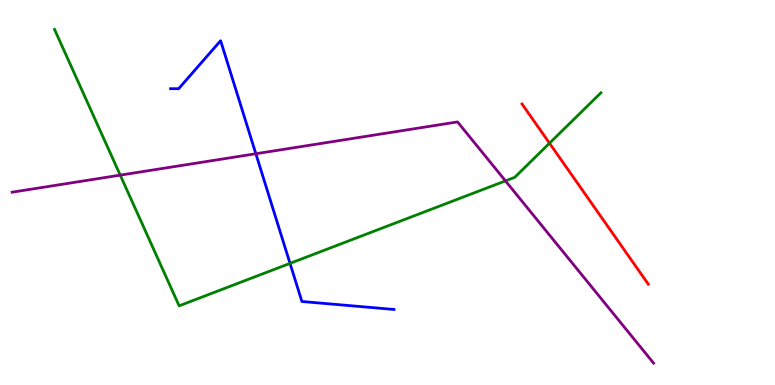[{'lines': ['blue', 'red'], 'intersections': []}, {'lines': ['green', 'red'], 'intersections': [{'x': 7.09, 'y': 6.28}]}, {'lines': ['purple', 'red'], 'intersections': []}, {'lines': ['blue', 'green'], 'intersections': [{'x': 3.74, 'y': 3.16}]}, {'lines': ['blue', 'purple'], 'intersections': [{'x': 3.3, 'y': 6.01}]}, {'lines': ['green', 'purple'], 'intersections': [{'x': 1.55, 'y': 5.45}, {'x': 6.52, 'y': 5.3}]}]